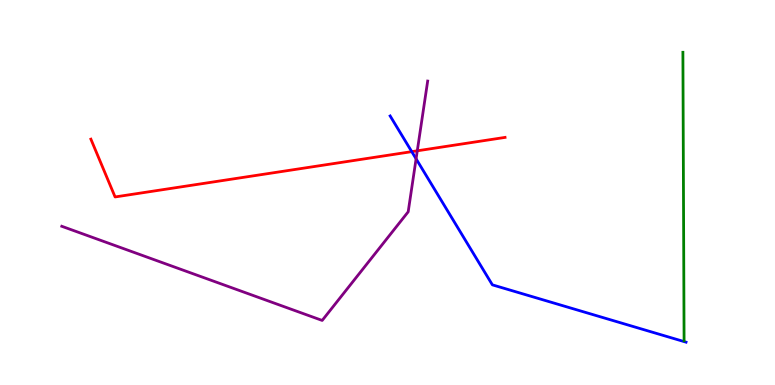[{'lines': ['blue', 'red'], 'intersections': [{'x': 5.31, 'y': 6.06}]}, {'lines': ['green', 'red'], 'intersections': []}, {'lines': ['purple', 'red'], 'intersections': [{'x': 5.38, 'y': 6.08}]}, {'lines': ['blue', 'green'], 'intersections': []}, {'lines': ['blue', 'purple'], 'intersections': [{'x': 5.37, 'y': 5.88}]}, {'lines': ['green', 'purple'], 'intersections': []}]